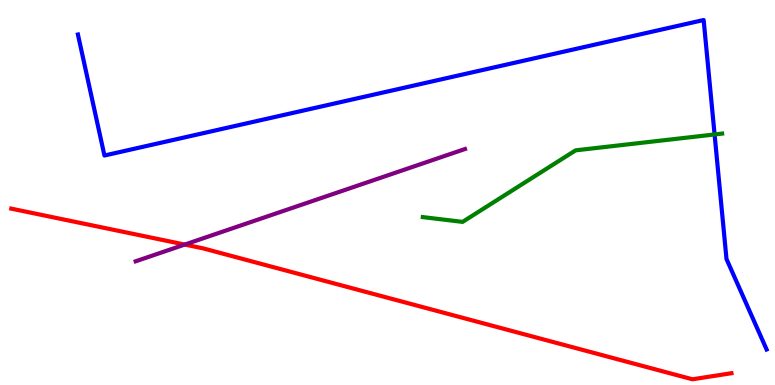[{'lines': ['blue', 'red'], 'intersections': []}, {'lines': ['green', 'red'], 'intersections': []}, {'lines': ['purple', 'red'], 'intersections': [{'x': 2.38, 'y': 3.65}]}, {'lines': ['blue', 'green'], 'intersections': [{'x': 9.22, 'y': 6.51}]}, {'lines': ['blue', 'purple'], 'intersections': []}, {'lines': ['green', 'purple'], 'intersections': []}]